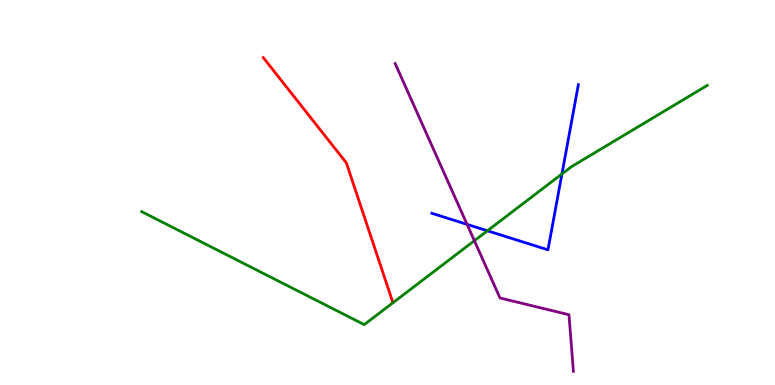[{'lines': ['blue', 'red'], 'intersections': []}, {'lines': ['green', 'red'], 'intersections': []}, {'lines': ['purple', 'red'], 'intersections': []}, {'lines': ['blue', 'green'], 'intersections': [{'x': 6.29, 'y': 4.01}, {'x': 7.25, 'y': 5.48}]}, {'lines': ['blue', 'purple'], 'intersections': [{'x': 6.03, 'y': 4.17}]}, {'lines': ['green', 'purple'], 'intersections': [{'x': 6.12, 'y': 3.75}]}]